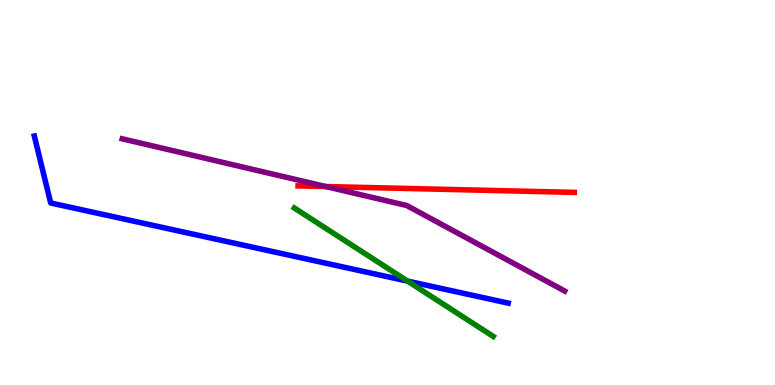[{'lines': ['blue', 'red'], 'intersections': []}, {'lines': ['green', 'red'], 'intersections': []}, {'lines': ['purple', 'red'], 'intersections': [{'x': 4.2, 'y': 5.15}]}, {'lines': ['blue', 'green'], 'intersections': [{'x': 5.26, 'y': 2.7}]}, {'lines': ['blue', 'purple'], 'intersections': []}, {'lines': ['green', 'purple'], 'intersections': []}]